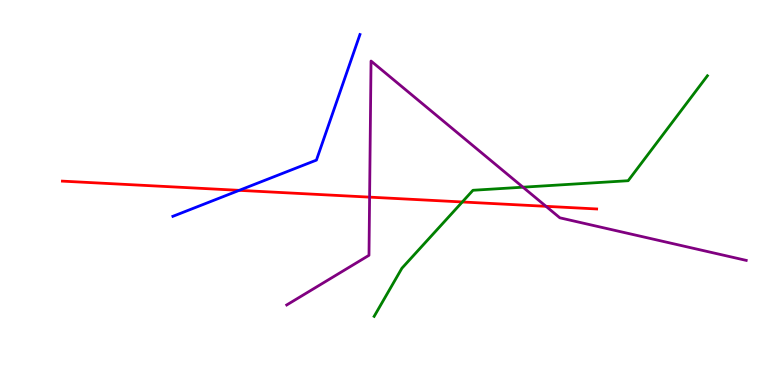[{'lines': ['blue', 'red'], 'intersections': [{'x': 3.09, 'y': 5.06}]}, {'lines': ['green', 'red'], 'intersections': [{'x': 5.97, 'y': 4.75}]}, {'lines': ['purple', 'red'], 'intersections': [{'x': 4.77, 'y': 4.88}, {'x': 7.05, 'y': 4.64}]}, {'lines': ['blue', 'green'], 'intersections': []}, {'lines': ['blue', 'purple'], 'intersections': []}, {'lines': ['green', 'purple'], 'intersections': [{'x': 6.75, 'y': 5.14}]}]